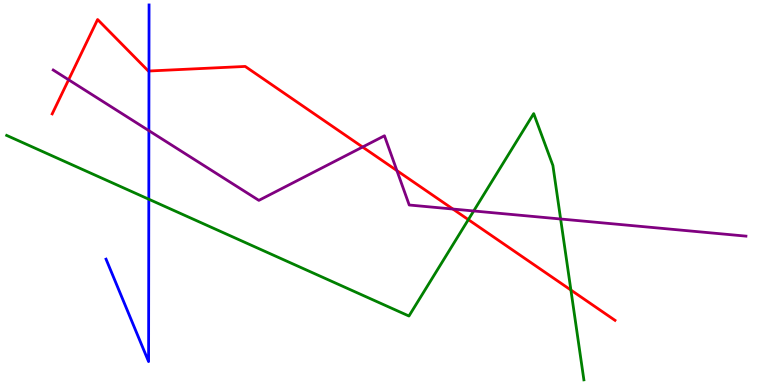[{'lines': ['blue', 'red'], 'intersections': [{'x': 1.92, 'y': 8.16}]}, {'lines': ['green', 'red'], 'intersections': [{'x': 6.04, 'y': 4.3}, {'x': 7.37, 'y': 2.47}]}, {'lines': ['purple', 'red'], 'intersections': [{'x': 0.885, 'y': 7.93}, {'x': 4.68, 'y': 6.18}, {'x': 5.12, 'y': 5.57}, {'x': 5.84, 'y': 4.57}]}, {'lines': ['blue', 'green'], 'intersections': [{'x': 1.92, 'y': 4.83}]}, {'lines': ['blue', 'purple'], 'intersections': [{'x': 1.92, 'y': 6.61}]}, {'lines': ['green', 'purple'], 'intersections': [{'x': 6.11, 'y': 4.52}, {'x': 7.23, 'y': 4.31}]}]